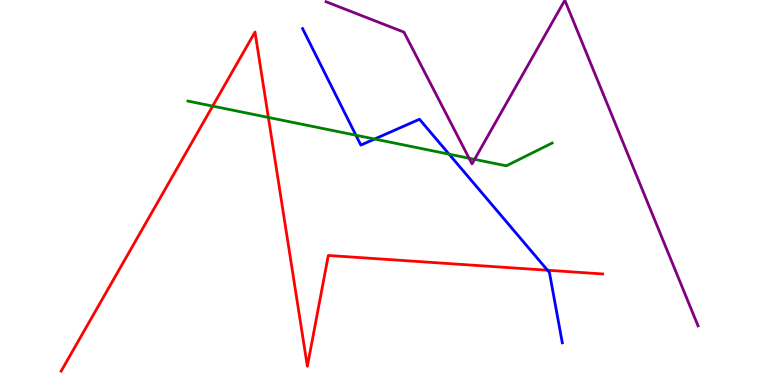[{'lines': ['blue', 'red'], 'intersections': [{'x': 7.06, 'y': 2.98}]}, {'lines': ['green', 'red'], 'intersections': [{'x': 2.74, 'y': 7.24}, {'x': 3.46, 'y': 6.95}]}, {'lines': ['purple', 'red'], 'intersections': []}, {'lines': ['blue', 'green'], 'intersections': [{'x': 4.59, 'y': 6.49}, {'x': 4.83, 'y': 6.39}, {'x': 5.79, 'y': 6.0}]}, {'lines': ['blue', 'purple'], 'intersections': []}, {'lines': ['green', 'purple'], 'intersections': [{'x': 6.05, 'y': 5.89}, {'x': 6.12, 'y': 5.86}]}]